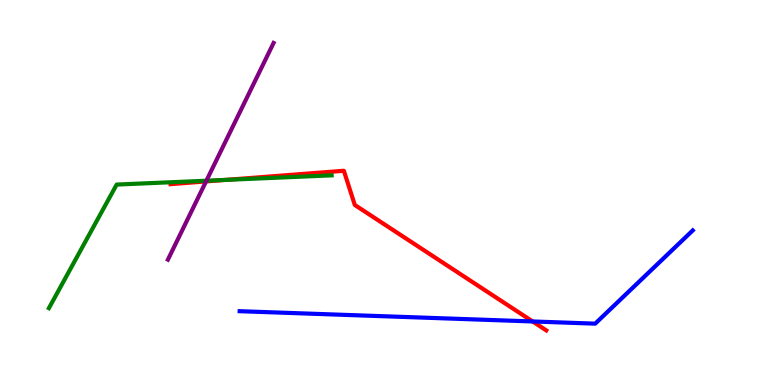[{'lines': ['blue', 'red'], 'intersections': [{'x': 6.87, 'y': 1.65}]}, {'lines': ['green', 'red'], 'intersections': [{'x': 2.91, 'y': 5.33}]}, {'lines': ['purple', 'red'], 'intersections': [{'x': 2.66, 'y': 5.29}]}, {'lines': ['blue', 'green'], 'intersections': []}, {'lines': ['blue', 'purple'], 'intersections': []}, {'lines': ['green', 'purple'], 'intersections': [{'x': 2.66, 'y': 5.31}]}]